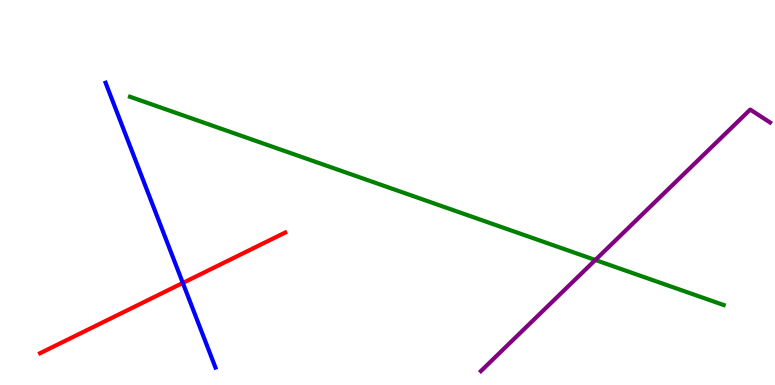[{'lines': ['blue', 'red'], 'intersections': [{'x': 2.36, 'y': 2.65}]}, {'lines': ['green', 'red'], 'intersections': []}, {'lines': ['purple', 'red'], 'intersections': []}, {'lines': ['blue', 'green'], 'intersections': []}, {'lines': ['blue', 'purple'], 'intersections': []}, {'lines': ['green', 'purple'], 'intersections': [{'x': 7.68, 'y': 3.25}]}]